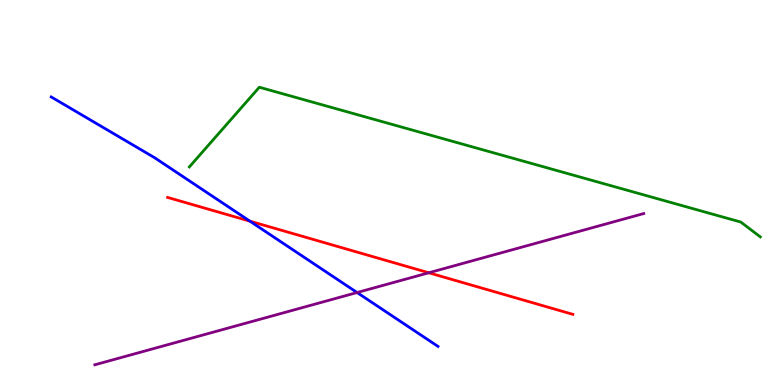[{'lines': ['blue', 'red'], 'intersections': [{'x': 3.22, 'y': 4.26}]}, {'lines': ['green', 'red'], 'intersections': []}, {'lines': ['purple', 'red'], 'intersections': [{'x': 5.53, 'y': 2.91}]}, {'lines': ['blue', 'green'], 'intersections': []}, {'lines': ['blue', 'purple'], 'intersections': [{'x': 4.61, 'y': 2.4}]}, {'lines': ['green', 'purple'], 'intersections': []}]